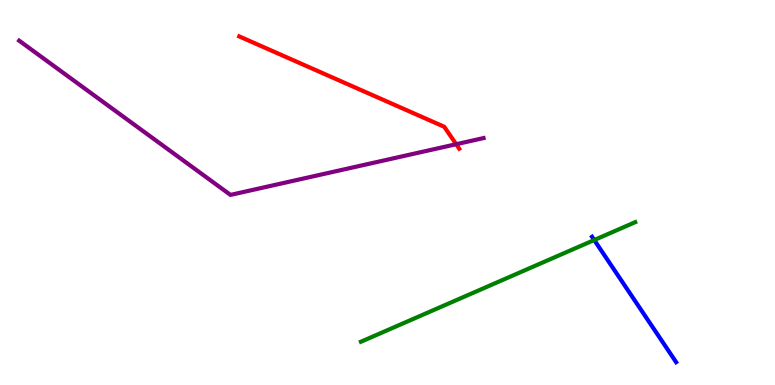[{'lines': ['blue', 'red'], 'intersections': []}, {'lines': ['green', 'red'], 'intersections': []}, {'lines': ['purple', 'red'], 'intersections': [{'x': 5.89, 'y': 6.25}]}, {'lines': ['blue', 'green'], 'intersections': [{'x': 7.67, 'y': 3.77}]}, {'lines': ['blue', 'purple'], 'intersections': []}, {'lines': ['green', 'purple'], 'intersections': []}]